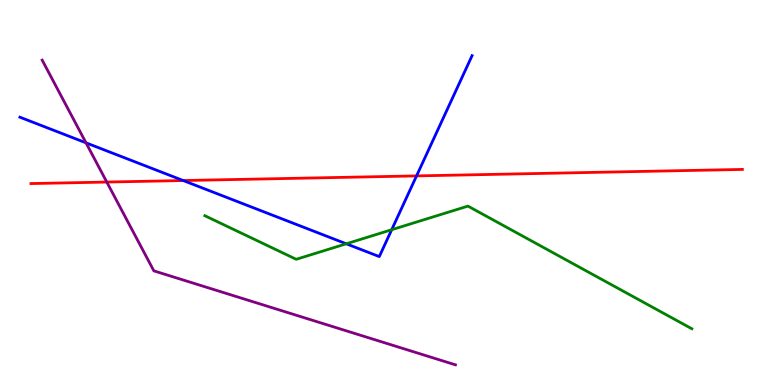[{'lines': ['blue', 'red'], 'intersections': [{'x': 2.36, 'y': 5.31}, {'x': 5.37, 'y': 5.43}]}, {'lines': ['green', 'red'], 'intersections': []}, {'lines': ['purple', 'red'], 'intersections': [{'x': 1.38, 'y': 5.27}]}, {'lines': ['blue', 'green'], 'intersections': [{'x': 4.47, 'y': 3.67}, {'x': 5.05, 'y': 4.03}]}, {'lines': ['blue', 'purple'], 'intersections': [{'x': 1.11, 'y': 6.29}]}, {'lines': ['green', 'purple'], 'intersections': []}]